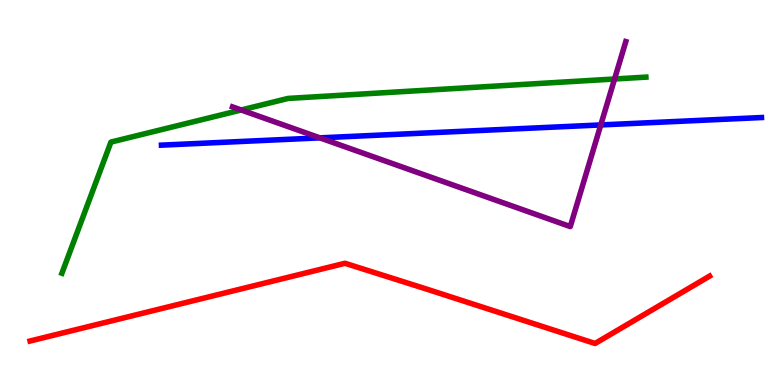[{'lines': ['blue', 'red'], 'intersections': []}, {'lines': ['green', 'red'], 'intersections': []}, {'lines': ['purple', 'red'], 'intersections': []}, {'lines': ['blue', 'green'], 'intersections': []}, {'lines': ['blue', 'purple'], 'intersections': [{'x': 4.13, 'y': 6.42}, {'x': 7.75, 'y': 6.75}]}, {'lines': ['green', 'purple'], 'intersections': [{'x': 3.11, 'y': 7.14}, {'x': 7.93, 'y': 7.95}]}]